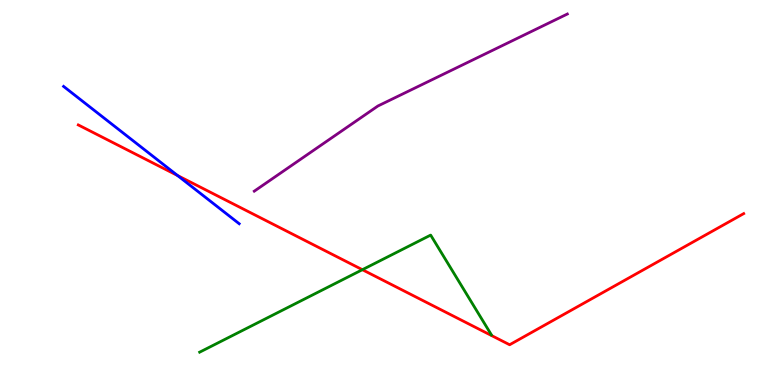[{'lines': ['blue', 'red'], 'intersections': [{'x': 2.29, 'y': 5.44}]}, {'lines': ['green', 'red'], 'intersections': [{'x': 4.68, 'y': 2.99}]}, {'lines': ['purple', 'red'], 'intersections': []}, {'lines': ['blue', 'green'], 'intersections': []}, {'lines': ['blue', 'purple'], 'intersections': []}, {'lines': ['green', 'purple'], 'intersections': []}]